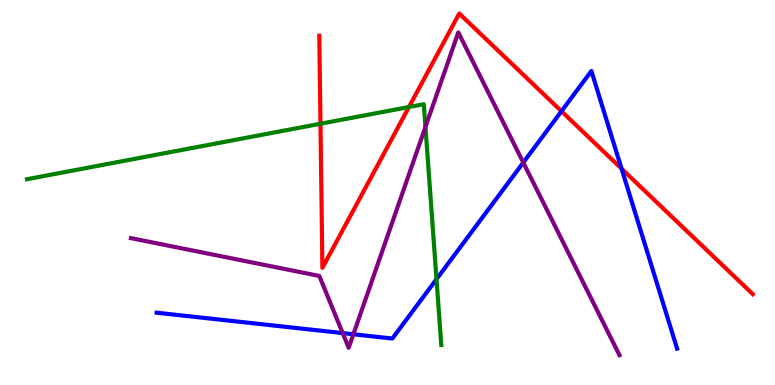[{'lines': ['blue', 'red'], 'intersections': [{'x': 7.24, 'y': 7.11}, {'x': 8.02, 'y': 5.62}]}, {'lines': ['green', 'red'], 'intersections': [{'x': 4.14, 'y': 6.79}, {'x': 5.28, 'y': 7.22}]}, {'lines': ['purple', 'red'], 'intersections': []}, {'lines': ['blue', 'green'], 'intersections': [{'x': 5.63, 'y': 2.75}]}, {'lines': ['blue', 'purple'], 'intersections': [{'x': 4.42, 'y': 1.35}, {'x': 4.56, 'y': 1.32}, {'x': 6.75, 'y': 5.78}]}, {'lines': ['green', 'purple'], 'intersections': [{'x': 5.49, 'y': 6.7}]}]